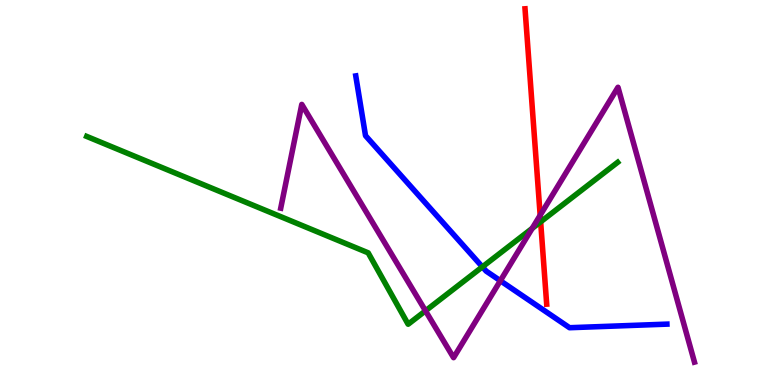[{'lines': ['blue', 'red'], 'intersections': []}, {'lines': ['green', 'red'], 'intersections': [{'x': 6.98, 'y': 4.24}]}, {'lines': ['purple', 'red'], 'intersections': [{'x': 6.97, 'y': 4.41}]}, {'lines': ['blue', 'green'], 'intersections': [{'x': 6.22, 'y': 3.07}]}, {'lines': ['blue', 'purple'], 'intersections': [{'x': 6.46, 'y': 2.71}]}, {'lines': ['green', 'purple'], 'intersections': [{'x': 5.49, 'y': 1.93}, {'x': 6.87, 'y': 4.07}]}]